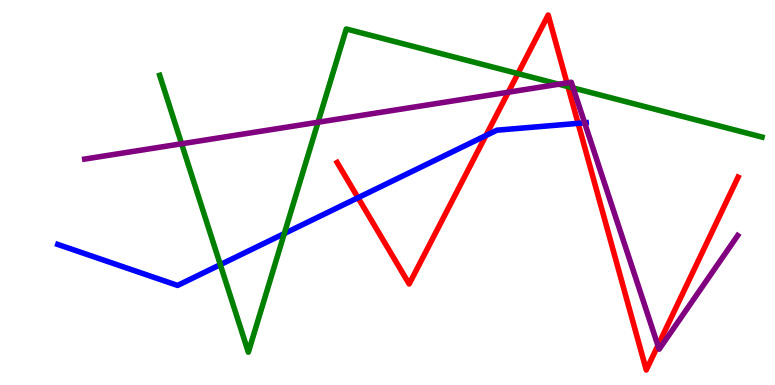[{'lines': ['blue', 'red'], 'intersections': [{'x': 4.62, 'y': 4.86}, {'x': 6.27, 'y': 6.48}, {'x': 7.46, 'y': 6.8}]}, {'lines': ['green', 'red'], 'intersections': [{'x': 6.68, 'y': 8.09}, {'x': 7.33, 'y': 7.75}]}, {'lines': ['purple', 'red'], 'intersections': [{'x': 6.56, 'y': 7.61}, {'x': 7.32, 'y': 7.85}, {'x': 8.49, 'y': 1.03}]}, {'lines': ['blue', 'green'], 'intersections': [{'x': 2.84, 'y': 3.13}, {'x': 3.67, 'y': 3.93}]}, {'lines': ['blue', 'purple'], 'intersections': [{'x': 7.54, 'y': 6.81}]}, {'lines': ['green', 'purple'], 'intersections': [{'x': 2.34, 'y': 6.27}, {'x': 4.1, 'y': 6.83}, {'x': 7.21, 'y': 7.81}, {'x': 7.4, 'y': 7.72}]}]